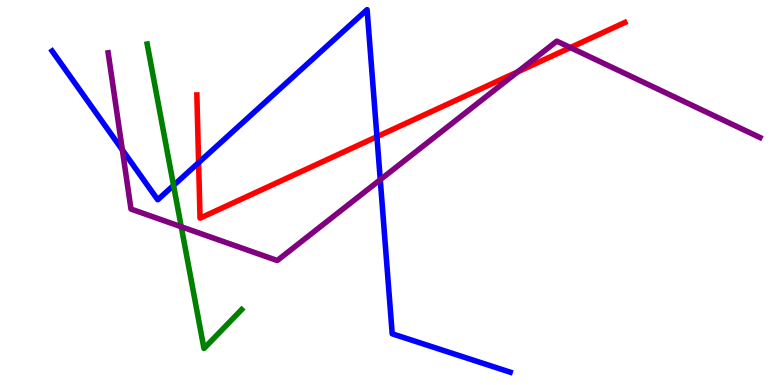[{'lines': ['blue', 'red'], 'intersections': [{'x': 2.56, 'y': 5.78}, {'x': 4.86, 'y': 6.45}]}, {'lines': ['green', 'red'], 'intersections': []}, {'lines': ['purple', 'red'], 'intersections': [{'x': 6.68, 'y': 8.13}, {'x': 7.36, 'y': 8.76}]}, {'lines': ['blue', 'green'], 'intersections': [{'x': 2.24, 'y': 5.18}]}, {'lines': ['blue', 'purple'], 'intersections': [{'x': 1.58, 'y': 6.11}, {'x': 4.91, 'y': 5.33}]}, {'lines': ['green', 'purple'], 'intersections': [{'x': 2.34, 'y': 4.11}]}]